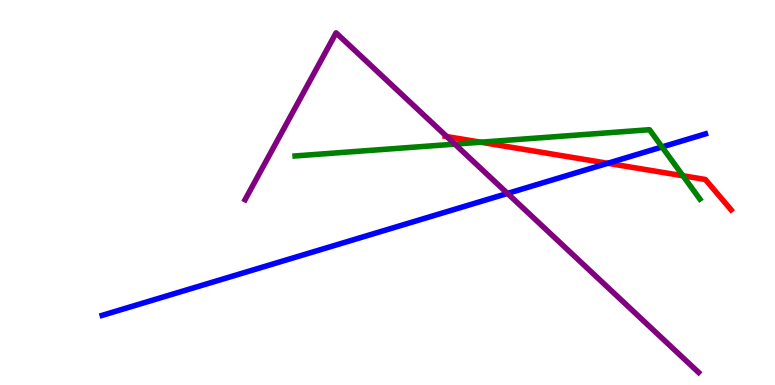[{'lines': ['blue', 'red'], 'intersections': [{'x': 7.84, 'y': 5.76}]}, {'lines': ['green', 'red'], 'intersections': [{'x': 6.2, 'y': 6.31}, {'x': 8.81, 'y': 5.43}]}, {'lines': ['purple', 'red'], 'intersections': [{'x': 5.76, 'y': 6.45}]}, {'lines': ['blue', 'green'], 'intersections': [{'x': 8.54, 'y': 6.18}]}, {'lines': ['blue', 'purple'], 'intersections': [{'x': 6.55, 'y': 4.98}]}, {'lines': ['green', 'purple'], 'intersections': [{'x': 5.87, 'y': 6.26}]}]